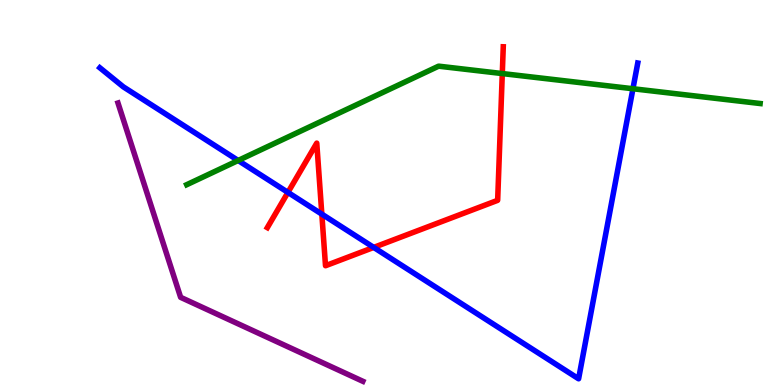[{'lines': ['blue', 'red'], 'intersections': [{'x': 3.72, 'y': 5.0}, {'x': 4.15, 'y': 4.44}, {'x': 4.82, 'y': 3.57}]}, {'lines': ['green', 'red'], 'intersections': [{'x': 6.48, 'y': 8.09}]}, {'lines': ['purple', 'red'], 'intersections': []}, {'lines': ['blue', 'green'], 'intersections': [{'x': 3.07, 'y': 5.83}, {'x': 8.17, 'y': 7.7}]}, {'lines': ['blue', 'purple'], 'intersections': []}, {'lines': ['green', 'purple'], 'intersections': []}]